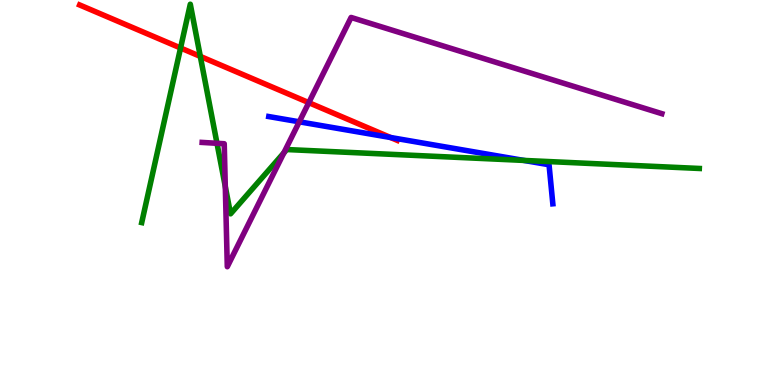[{'lines': ['blue', 'red'], 'intersections': [{'x': 5.04, 'y': 6.43}]}, {'lines': ['green', 'red'], 'intersections': [{'x': 2.33, 'y': 8.75}, {'x': 2.58, 'y': 8.53}]}, {'lines': ['purple', 'red'], 'intersections': [{'x': 3.98, 'y': 7.33}]}, {'lines': ['blue', 'green'], 'intersections': [{'x': 6.76, 'y': 5.83}]}, {'lines': ['blue', 'purple'], 'intersections': [{'x': 3.86, 'y': 6.84}]}, {'lines': ['green', 'purple'], 'intersections': [{'x': 2.8, 'y': 6.28}, {'x': 2.91, 'y': 5.15}, {'x': 3.66, 'y': 6.03}]}]